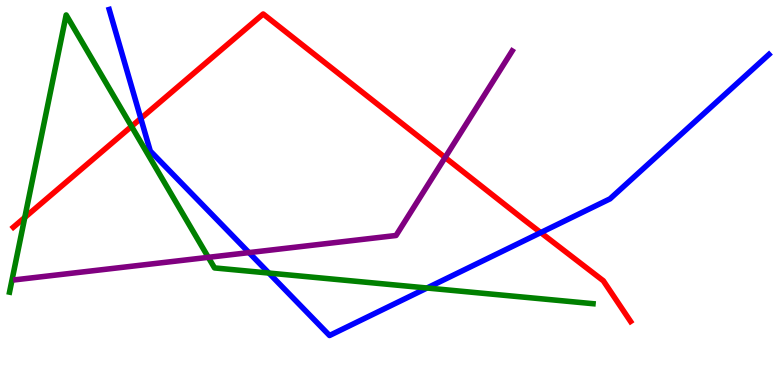[{'lines': ['blue', 'red'], 'intersections': [{'x': 1.82, 'y': 6.92}, {'x': 6.98, 'y': 3.96}]}, {'lines': ['green', 'red'], 'intersections': [{'x': 0.32, 'y': 4.35}, {'x': 1.7, 'y': 6.72}]}, {'lines': ['purple', 'red'], 'intersections': [{'x': 5.74, 'y': 5.91}]}, {'lines': ['blue', 'green'], 'intersections': [{'x': 3.47, 'y': 2.91}, {'x': 5.51, 'y': 2.52}]}, {'lines': ['blue', 'purple'], 'intersections': [{'x': 3.21, 'y': 3.44}]}, {'lines': ['green', 'purple'], 'intersections': [{'x': 2.69, 'y': 3.32}]}]